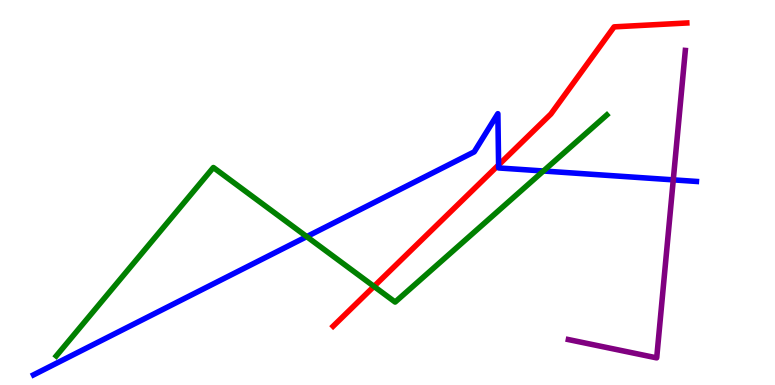[{'lines': ['blue', 'red'], 'intersections': [{'x': 6.43, 'y': 5.72}]}, {'lines': ['green', 'red'], 'intersections': [{'x': 4.83, 'y': 2.56}]}, {'lines': ['purple', 'red'], 'intersections': []}, {'lines': ['blue', 'green'], 'intersections': [{'x': 3.96, 'y': 3.85}, {'x': 7.01, 'y': 5.56}]}, {'lines': ['blue', 'purple'], 'intersections': [{'x': 8.69, 'y': 5.33}]}, {'lines': ['green', 'purple'], 'intersections': []}]